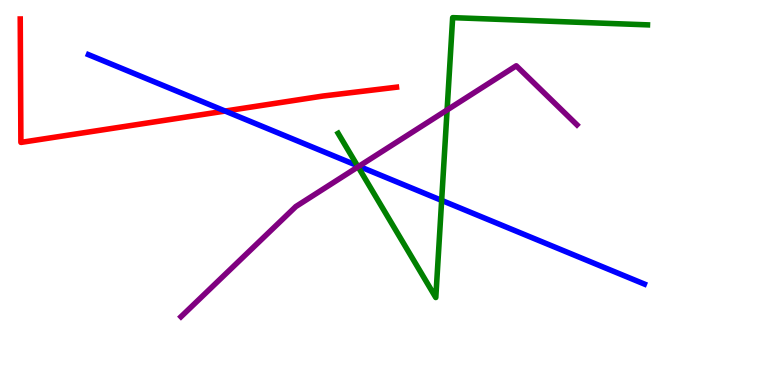[{'lines': ['blue', 'red'], 'intersections': [{'x': 2.9, 'y': 7.12}]}, {'lines': ['green', 'red'], 'intersections': []}, {'lines': ['purple', 'red'], 'intersections': []}, {'lines': ['blue', 'green'], 'intersections': [{'x': 4.61, 'y': 5.7}, {'x': 5.7, 'y': 4.79}]}, {'lines': ['blue', 'purple'], 'intersections': [{'x': 4.63, 'y': 5.68}]}, {'lines': ['green', 'purple'], 'intersections': [{'x': 4.62, 'y': 5.67}, {'x': 5.77, 'y': 7.14}]}]